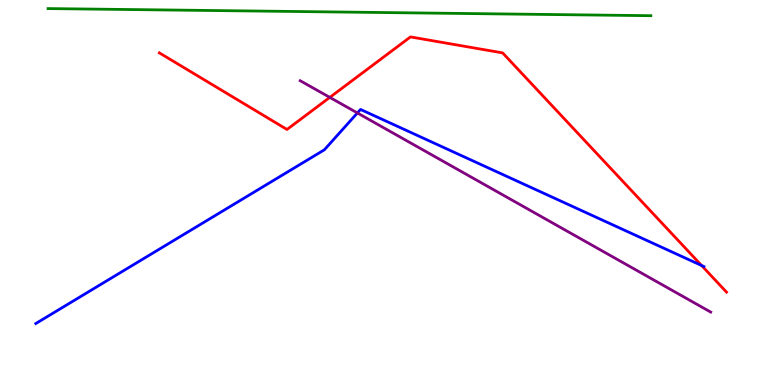[{'lines': ['blue', 'red'], 'intersections': [{'x': 9.05, 'y': 3.1}]}, {'lines': ['green', 'red'], 'intersections': []}, {'lines': ['purple', 'red'], 'intersections': [{'x': 4.26, 'y': 7.47}]}, {'lines': ['blue', 'green'], 'intersections': []}, {'lines': ['blue', 'purple'], 'intersections': [{'x': 4.61, 'y': 7.07}]}, {'lines': ['green', 'purple'], 'intersections': []}]